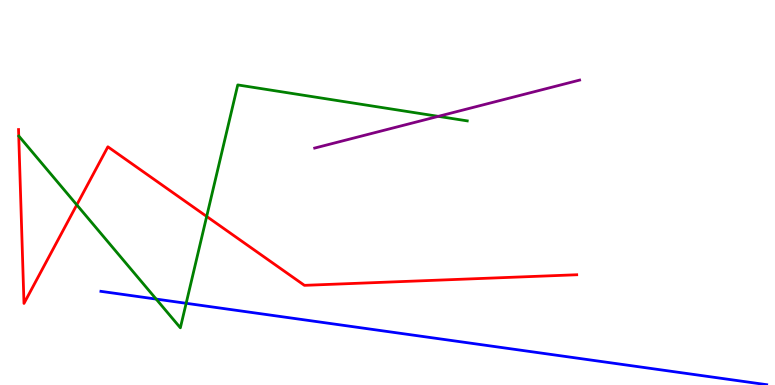[{'lines': ['blue', 'red'], 'intersections': []}, {'lines': ['green', 'red'], 'intersections': [{'x': 0.991, 'y': 4.68}, {'x': 2.67, 'y': 4.38}]}, {'lines': ['purple', 'red'], 'intersections': []}, {'lines': ['blue', 'green'], 'intersections': [{'x': 2.01, 'y': 2.23}, {'x': 2.4, 'y': 2.12}]}, {'lines': ['blue', 'purple'], 'intersections': []}, {'lines': ['green', 'purple'], 'intersections': [{'x': 5.66, 'y': 6.98}]}]